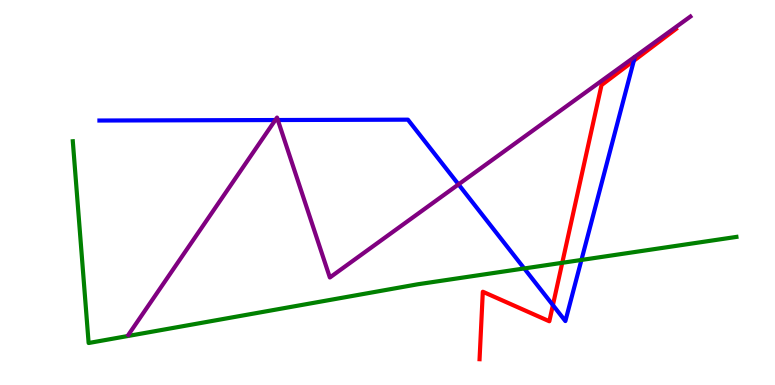[{'lines': ['blue', 'red'], 'intersections': [{'x': 7.13, 'y': 2.07}, {'x': 8.18, 'y': 8.42}]}, {'lines': ['green', 'red'], 'intersections': [{'x': 7.25, 'y': 3.17}]}, {'lines': ['purple', 'red'], 'intersections': []}, {'lines': ['blue', 'green'], 'intersections': [{'x': 6.76, 'y': 3.03}, {'x': 7.5, 'y': 3.25}]}, {'lines': ['blue', 'purple'], 'intersections': [{'x': 3.55, 'y': 6.88}, {'x': 3.59, 'y': 6.88}, {'x': 5.92, 'y': 5.21}]}, {'lines': ['green', 'purple'], 'intersections': []}]